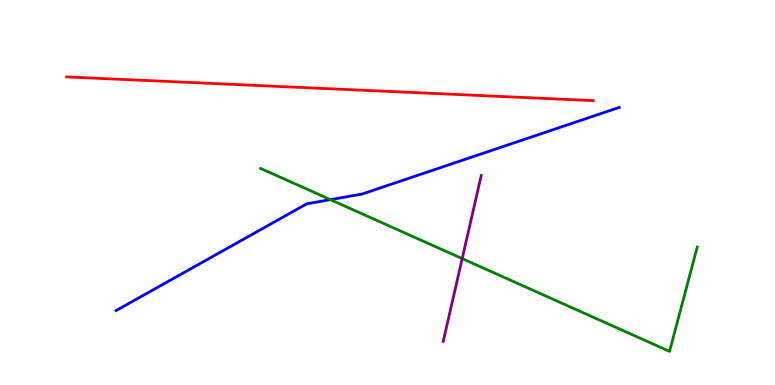[{'lines': ['blue', 'red'], 'intersections': []}, {'lines': ['green', 'red'], 'intersections': []}, {'lines': ['purple', 'red'], 'intersections': []}, {'lines': ['blue', 'green'], 'intersections': [{'x': 4.26, 'y': 4.81}]}, {'lines': ['blue', 'purple'], 'intersections': []}, {'lines': ['green', 'purple'], 'intersections': [{'x': 5.96, 'y': 3.28}]}]